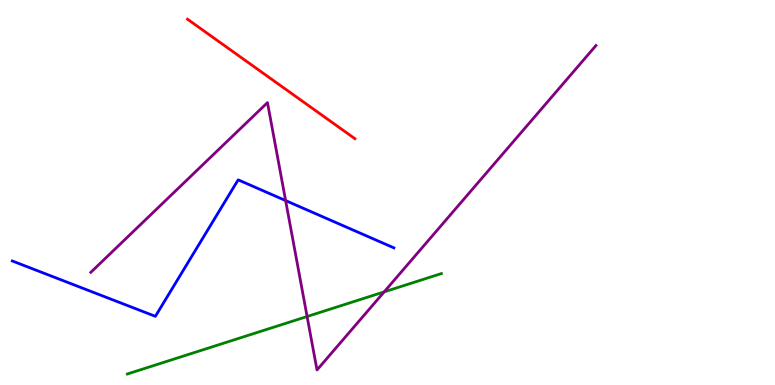[{'lines': ['blue', 'red'], 'intersections': []}, {'lines': ['green', 'red'], 'intersections': []}, {'lines': ['purple', 'red'], 'intersections': []}, {'lines': ['blue', 'green'], 'intersections': []}, {'lines': ['blue', 'purple'], 'intersections': [{'x': 3.69, 'y': 4.79}]}, {'lines': ['green', 'purple'], 'intersections': [{'x': 3.96, 'y': 1.78}, {'x': 4.96, 'y': 2.42}]}]